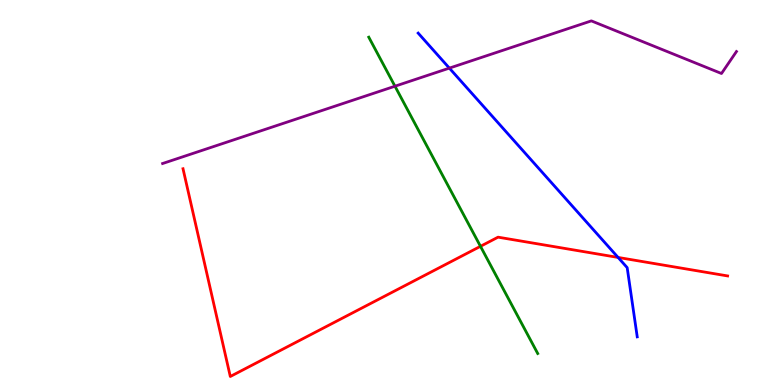[{'lines': ['blue', 'red'], 'intersections': [{'x': 7.98, 'y': 3.31}]}, {'lines': ['green', 'red'], 'intersections': [{'x': 6.2, 'y': 3.6}]}, {'lines': ['purple', 'red'], 'intersections': []}, {'lines': ['blue', 'green'], 'intersections': []}, {'lines': ['blue', 'purple'], 'intersections': [{'x': 5.8, 'y': 8.23}]}, {'lines': ['green', 'purple'], 'intersections': [{'x': 5.1, 'y': 7.76}]}]